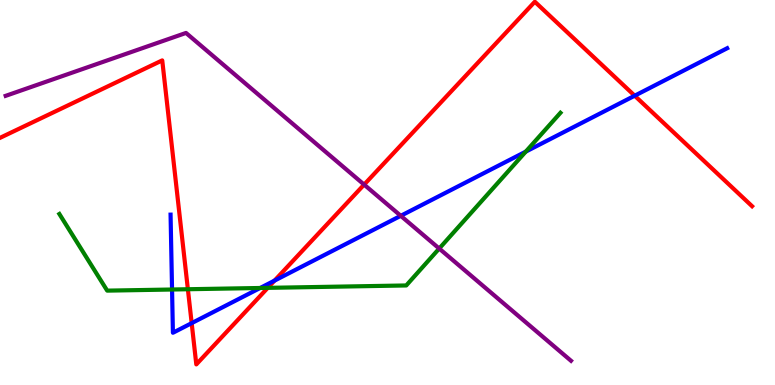[{'lines': ['blue', 'red'], 'intersections': [{'x': 2.47, 'y': 1.61}, {'x': 3.54, 'y': 2.71}, {'x': 8.19, 'y': 7.51}]}, {'lines': ['green', 'red'], 'intersections': [{'x': 2.42, 'y': 2.49}, {'x': 3.45, 'y': 2.52}]}, {'lines': ['purple', 'red'], 'intersections': [{'x': 4.7, 'y': 5.2}]}, {'lines': ['blue', 'green'], 'intersections': [{'x': 2.22, 'y': 2.48}, {'x': 3.36, 'y': 2.52}, {'x': 6.78, 'y': 6.06}]}, {'lines': ['blue', 'purple'], 'intersections': [{'x': 5.17, 'y': 4.39}]}, {'lines': ['green', 'purple'], 'intersections': [{'x': 5.67, 'y': 3.54}]}]